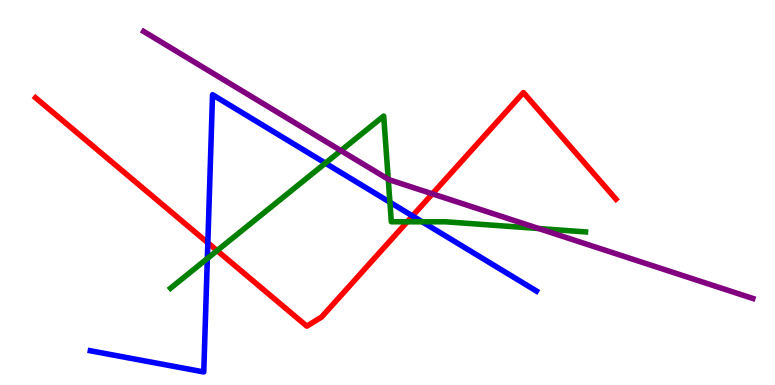[{'lines': ['blue', 'red'], 'intersections': [{'x': 2.68, 'y': 3.69}, {'x': 5.32, 'y': 4.39}]}, {'lines': ['green', 'red'], 'intersections': [{'x': 2.8, 'y': 3.49}, {'x': 5.25, 'y': 4.24}]}, {'lines': ['purple', 'red'], 'intersections': [{'x': 5.58, 'y': 4.97}]}, {'lines': ['blue', 'green'], 'intersections': [{'x': 2.68, 'y': 3.29}, {'x': 4.2, 'y': 5.76}, {'x': 5.03, 'y': 4.75}, {'x': 5.45, 'y': 4.24}]}, {'lines': ['blue', 'purple'], 'intersections': []}, {'lines': ['green', 'purple'], 'intersections': [{'x': 4.4, 'y': 6.09}, {'x': 5.01, 'y': 5.34}, {'x': 6.95, 'y': 4.06}]}]